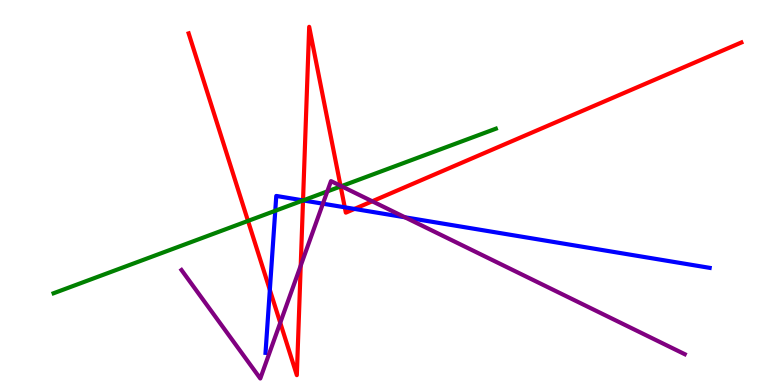[{'lines': ['blue', 'red'], 'intersections': [{'x': 3.48, 'y': 2.47}, {'x': 3.91, 'y': 4.8}, {'x': 4.45, 'y': 4.62}, {'x': 4.57, 'y': 4.57}]}, {'lines': ['green', 'red'], 'intersections': [{'x': 3.2, 'y': 4.26}, {'x': 3.91, 'y': 4.79}, {'x': 4.4, 'y': 5.16}]}, {'lines': ['purple', 'red'], 'intersections': [{'x': 3.62, 'y': 1.62}, {'x': 3.88, 'y': 3.1}, {'x': 4.39, 'y': 5.17}, {'x': 4.8, 'y': 4.77}]}, {'lines': ['blue', 'green'], 'intersections': [{'x': 3.55, 'y': 4.53}, {'x': 3.91, 'y': 4.79}]}, {'lines': ['blue', 'purple'], 'intersections': [{'x': 4.17, 'y': 4.71}, {'x': 5.23, 'y': 4.36}]}, {'lines': ['green', 'purple'], 'intersections': [{'x': 4.22, 'y': 5.03}, {'x': 4.4, 'y': 5.16}]}]